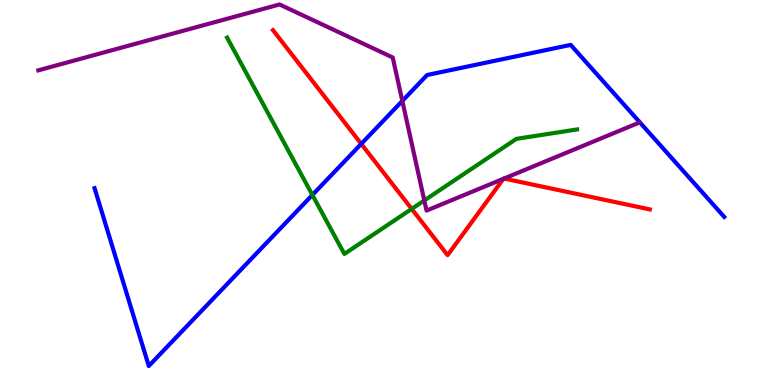[{'lines': ['blue', 'red'], 'intersections': [{'x': 4.66, 'y': 6.26}]}, {'lines': ['green', 'red'], 'intersections': [{'x': 5.31, 'y': 4.57}]}, {'lines': ['purple', 'red'], 'intersections': [{'x': 6.5, 'y': 5.36}, {'x': 6.5, 'y': 5.36}]}, {'lines': ['blue', 'green'], 'intersections': [{'x': 4.03, 'y': 4.94}]}, {'lines': ['blue', 'purple'], 'intersections': [{'x': 5.19, 'y': 7.38}]}, {'lines': ['green', 'purple'], 'intersections': [{'x': 5.47, 'y': 4.79}]}]